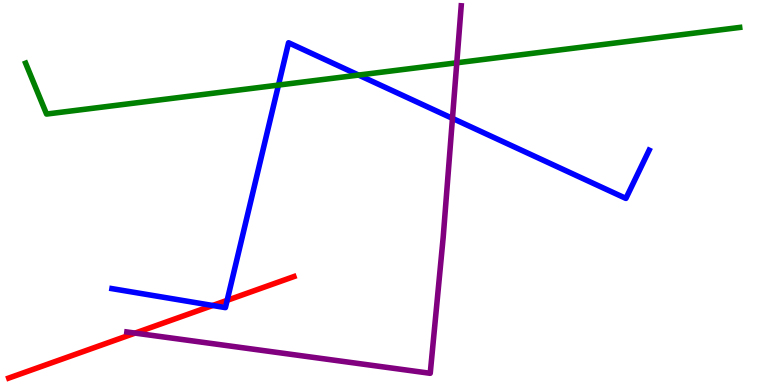[{'lines': ['blue', 'red'], 'intersections': [{'x': 2.74, 'y': 2.07}, {'x': 2.93, 'y': 2.2}]}, {'lines': ['green', 'red'], 'intersections': []}, {'lines': ['purple', 'red'], 'intersections': [{'x': 1.74, 'y': 1.35}]}, {'lines': ['blue', 'green'], 'intersections': [{'x': 3.59, 'y': 7.79}, {'x': 4.63, 'y': 8.05}]}, {'lines': ['blue', 'purple'], 'intersections': [{'x': 5.84, 'y': 6.93}]}, {'lines': ['green', 'purple'], 'intersections': [{'x': 5.89, 'y': 8.37}]}]